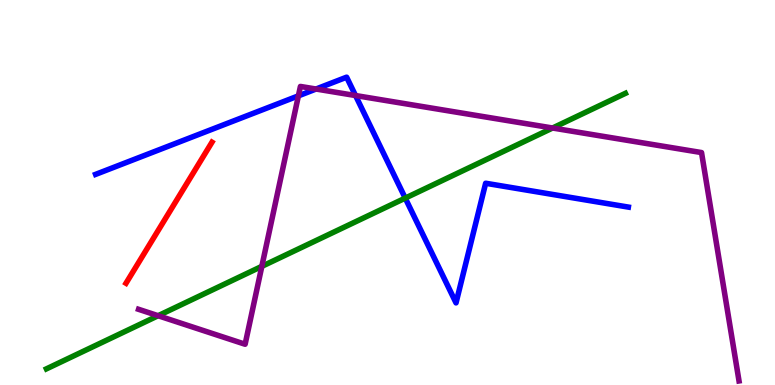[{'lines': ['blue', 'red'], 'intersections': []}, {'lines': ['green', 'red'], 'intersections': []}, {'lines': ['purple', 'red'], 'intersections': []}, {'lines': ['blue', 'green'], 'intersections': [{'x': 5.23, 'y': 4.85}]}, {'lines': ['blue', 'purple'], 'intersections': [{'x': 3.85, 'y': 7.51}, {'x': 4.08, 'y': 7.69}, {'x': 4.59, 'y': 7.52}]}, {'lines': ['green', 'purple'], 'intersections': [{'x': 2.04, 'y': 1.8}, {'x': 3.38, 'y': 3.08}, {'x': 7.13, 'y': 6.68}]}]